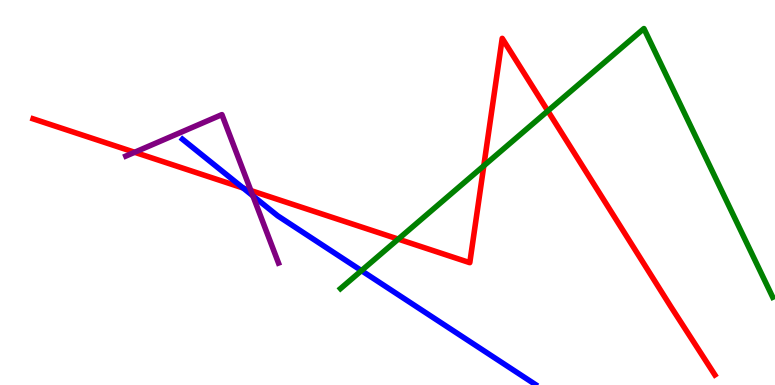[{'lines': ['blue', 'red'], 'intersections': [{'x': 3.14, 'y': 5.12}]}, {'lines': ['green', 'red'], 'intersections': [{'x': 5.14, 'y': 3.79}, {'x': 6.24, 'y': 5.69}, {'x': 7.07, 'y': 7.12}]}, {'lines': ['purple', 'red'], 'intersections': [{'x': 1.74, 'y': 6.04}, {'x': 3.24, 'y': 5.05}]}, {'lines': ['blue', 'green'], 'intersections': [{'x': 4.66, 'y': 2.97}]}, {'lines': ['blue', 'purple'], 'intersections': [{'x': 3.26, 'y': 4.91}]}, {'lines': ['green', 'purple'], 'intersections': []}]